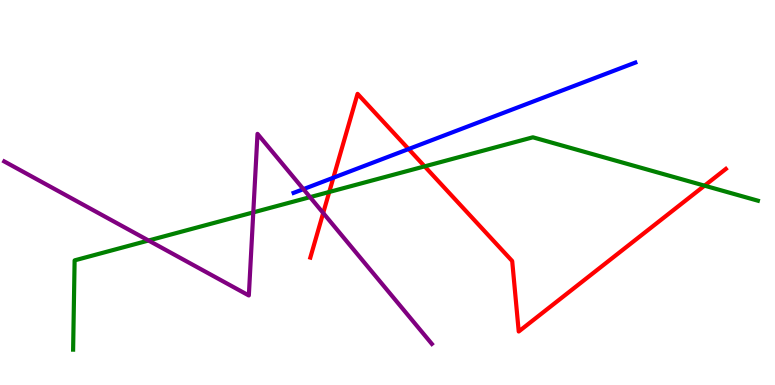[{'lines': ['blue', 'red'], 'intersections': [{'x': 4.3, 'y': 5.38}, {'x': 5.27, 'y': 6.13}]}, {'lines': ['green', 'red'], 'intersections': [{'x': 4.25, 'y': 5.01}, {'x': 5.48, 'y': 5.68}, {'x': 9.09, 'y': 5.18}]}, {'lines': ['purple', 'red'], 'intersections': [{'x': 4.17, 'y': 4.47}]}, {'lines': ['blue', 'green'], 'intersections': []}, {'lines': ['blue', 'purple'], 'intersections': [{'x': 3.91, 'y': 5.09}]}, {'lines': ['green', 'purple'], 'intersections': [{'x': 1.92, 'y': 3.75}, {'x': 3.27, 'y': 4.48}, {'x': 4.0, 'y': 4.88}]}]